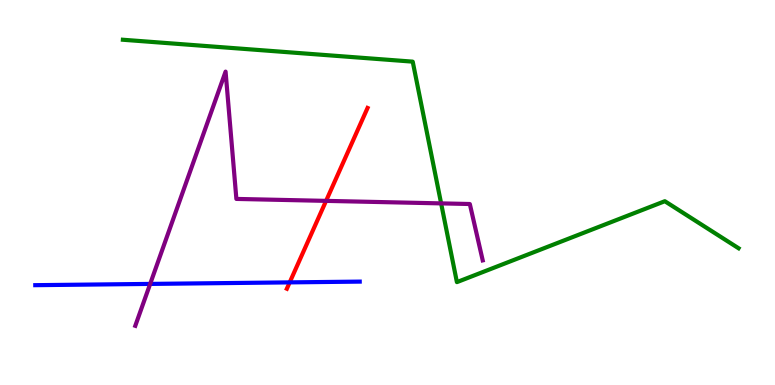[{'lines': ['blue', 'red'], 'intersections': [{'x': 3.74, 'y': 2.67}]}, {'lines': ['green', 'red'], 'intersections': []}, {'lines': ['purple', 'red'], 'intersections': [{'x': 4.21, 'y': 4.78}]}, {'lines': ['blue', 'green'], 'intersections': []}, {'lines': ['blue', 'purple'], 'intersections': [{'x': 1.94, 'y': 2.63}]}, {'lines': ['green', 'purple'], 'intersections': [{'x': 5.69, 'y': 4.72}]}]